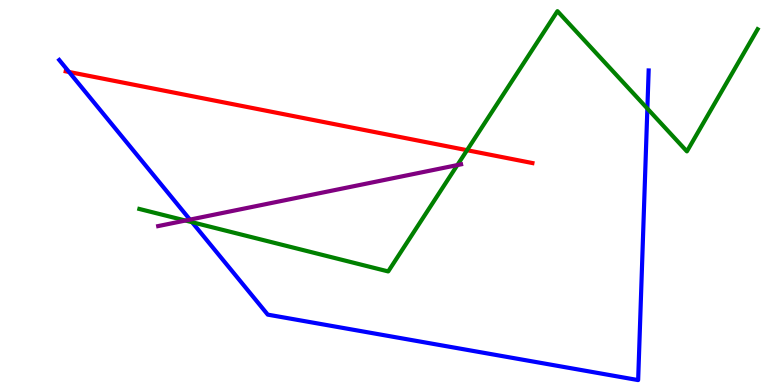[{'lines': ['blue', 'red'], 'intersections': [{'x': 0.891, 'y': 8.13}]}, {'lines': ['green', 'red'], 'intersections': [{'x': 6.03, 'y': 6.1}]}, {'lines': ['purple', 'red'], 'intersections': []}, {'lines': ['blue', 'green'], 'intersections': [{'x': 2.48, 'y': 4.23}, {'x': 8.35, 'y': 7.18}]}, {'lines': ['blue', 'purple'], 'intersections': [{'x': 2.45, 'y': 4.3}]}, {'lines': ['green', 'purple'], 'intersections': [{'x': 2.39, 'y': 4.27}, {'x': 5.9, 'y': 5.71}]}]